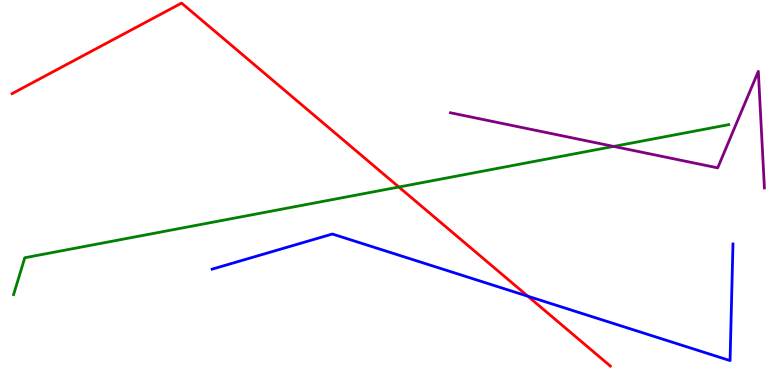[{'lines': ['blue', 'red'], 'intersections': [{'x': 6.81, 'y': 2.31}]}, {'lines': ['green', 'red'], 'intersections': [{'x': 5.15, 'y': 5.14}]}, {'lines': ['purple', 'red'], 'intersections': []}, {'lines': ['blue', 'green'], 'intersections': []}, {'lines': ['blue', 'purple'], 'intersections': []}, {'lines': ['green', 'purple'], 'intersections': [{'x': 7.92, 'y': 6.2}]}]